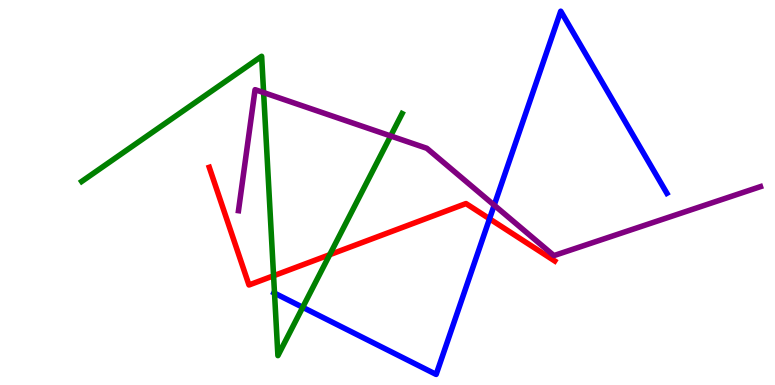[{'lines': ['blue', 'red'], 'intersections': [{'x': 6.32, 'y': 4.32}]}, {'lines': ['green', 'red'], 'intersections': [{'x': 3.53, 'y': 2.84}, {'x': 4.25, 'y': 3.38}]}, {'lines': ['purple', 'red'], 'intersections': []}, {'lines': ['blue', 'green'], 'intersections': [{'x': 3.54, 'y': 2.39}, {'x': 3.91, 'y': 2.02}]}, {'lines': ['blue', 'purple'], 'intersections': [{'x': 6.38, 'y': 4.67}]}, {'lines': ['green', 'purple'], 'intersections': [{'x': 3.4, 'y': 7.6}, {'x': 5.04, 'y': 6.47}]}]